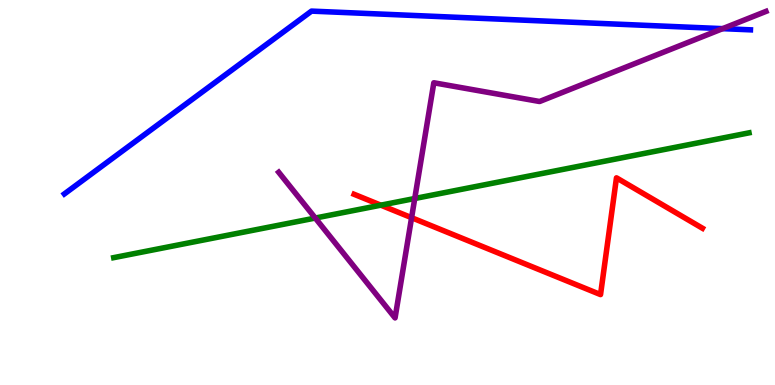[{'lines': ['blue', 'red'], 'intersections': []}, {'lines': ['green', 'red'], 'intersections': [{'x': 4.91, 'y': 4.67}]}, {'lines': ['purple', 'red'], 'intersections': [{'x': 5.31, 'y': 4.35}]}, {'lines': ['blue', 'green'], 'intersections': []}, {'lines': ['blue', 'purple'], 'intersections': [{'x': 9.32, 'y': 9.26}]}, {'lines': ['green', 'purple'], 'intersections': [{'x': 4.07, 'y': 4.34}, {'x': 5.35, 'y': 4.84}]}]